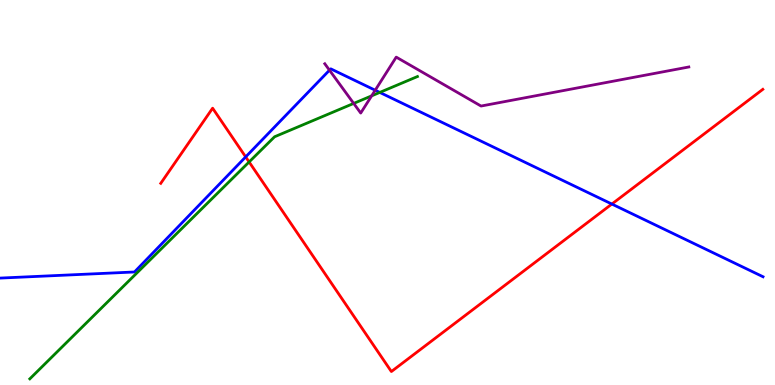[{'lines': ['blue', 'red'], 'intersections': [{'x': 3.17, 'y': 5.92}, {'x': 7.89, 'y': 4.7}]}, {'lines': ['green', 'red'], 'intersections': [{'x': 3.21, 'y': 5.79}]}, {'lines': ['purple', 'red'], 'intersections': []}, {'lines': ['blue', 'green'], 'intersections': [{'x': 4.9, 'y': 7.6}]}, {'lines': ['blue', 'purple'], 'intersections': [{'x': 4.25, 'y': 8.18}, {'x': 4.84, 'y': 7.66}]}, {'lines': ['green', 'purple'], 'intersections': [{'x': 4.56, 'y': 7.31}, {'x': 4.8, 'y': 7.51}]}]